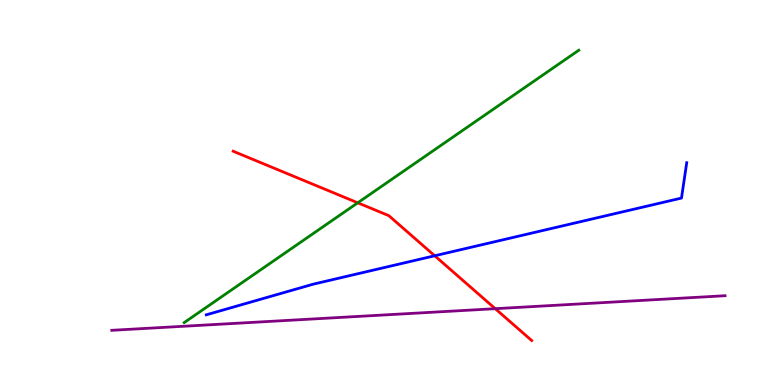[{'lines': ['blue', 'red'], 'intersections': [{'x': 5.61, 'y': 3.36}]}, {'lines': ['green', 'red'], 'intersections': [{'x': 4.62, 'y': 4.73}]}, {'lines': ['purple', 'red'], 'intersections': [{'x': 6.39, 'y': 1.98}]}, {'lines': ['blue', 'green'], 'intersections': []}, {'lines': ['blue', 'purple'], 'intersections': []}, {'lines': ['green', 'purple'], 'intersections': []}]